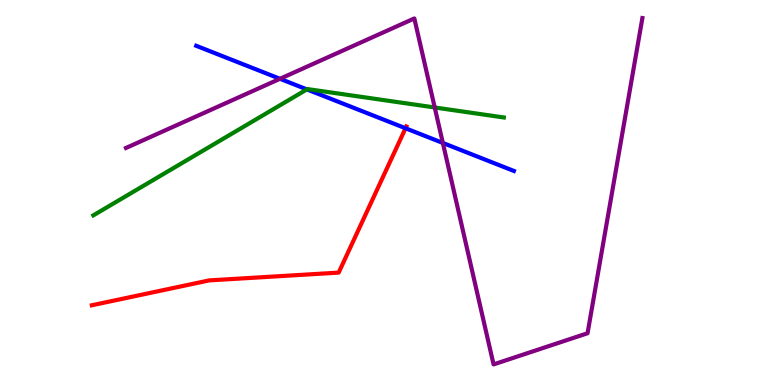[{'lines': ['blue', 'red'], 'intersections': [{'x': 5.23, 'y': 6.67}]}, {'lines': ['green', 'red'], 'intersections': []}, {'lines': ['purple', 'red'], 'intersections': []}, {'lines': ['blue', 'green'], 'intersections': [{'x': 3.96, 'y': 7.68}]}, {'lines': ['blue', 'purple'], 'intersections': [{'x': 3.61, 'y': 7.95}, {'x': 5.71, 'y': 6.29}]}, {'lines': ['green', 'purple'], 'intersections': [{'x': 5.61, 'y': 7.21}]}]